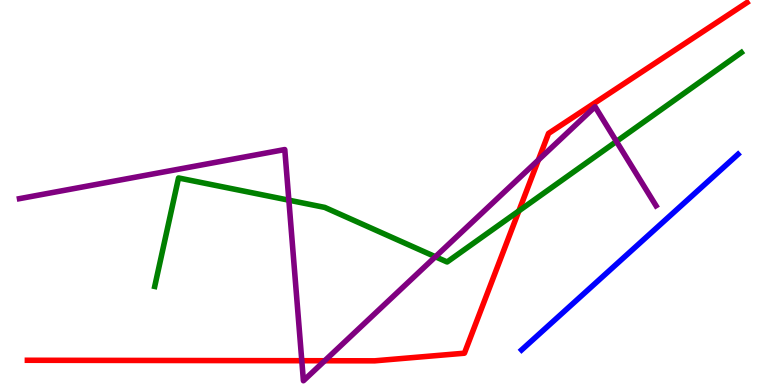[{'lines': ['blue', 'red'], 'intersections': []}, {'lines': ['green', 'red'], 'intersections': [{'x': 6.7, 'y': 4.52}]}, {'lines': ['purple', 'red'], 'intersections': [{'x': 3.89, 'y': 0.631}, {'x': 4.19, 'y': 0.63}, {'x': 6.95, 'y': 5.84}]}, {'lines': ['blue', 'green'], 'intersections': []}, {'lines': ['blue', 'purple'], 'intersections': []}, {'lines': ['green', 'purple'], 'intersections': [{'x': 3.73, 'y': 4.8}, {'x': 5.62, 'y': 3.33}, {'x': 7.95, 'y': 6.33}]}]